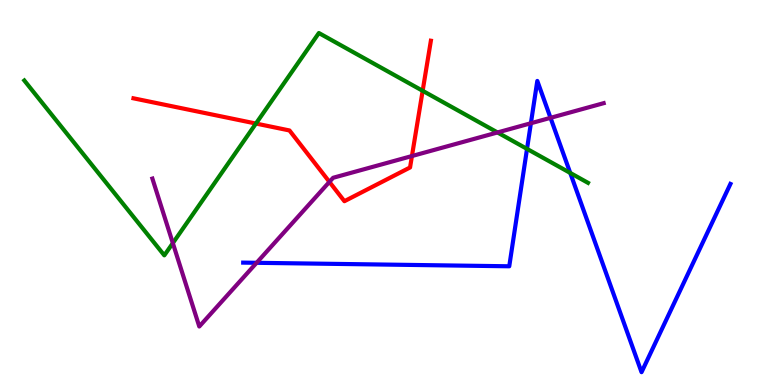[{'lines': ['blue', 'red'], 'intersections': []}, {'lines': ['green', 'red'], 'intersections': [{'x': 3.3, 'y': 6.79}, {'x': 5.45, 'y': 7.64}]}, {'lines': ['purple', 'red'], 'intersections': [{'x': 4.25, 'y': 5.28}, {'x': 5.32, 'y': 5.95}]}, {'lines': ['blue', 'green'], 'intersections': [{'x': 6.8, 'y': 6.13}, {'x': 7.36, 'y': 5.51}]}, {'lines': ['blue', 'purple'], 'intersections': [{'x': 3.31, 'y': 3.17}, {'x': 6.85, 'y': 6.8}, {'x': 7.1, 'y': 6.94}]}, {'lines': ['green', 'purple'], 'intersections': [{'x': 2.23, 'y': 3.69}, {'x': 6.42, 'y': 6.56}]}]